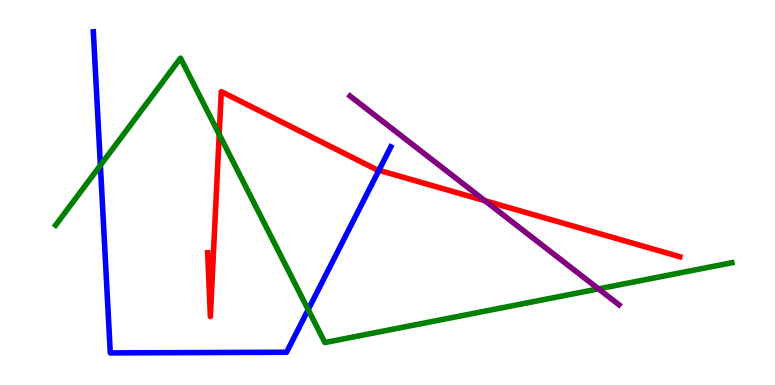[{'lines': ['blue', 'red'], 'intersections': [{'x': 4.89, 'y': 5.58}]}, {'lines': ['green', 'red'], 'intersections': [{'x': 2.83, 'y': 6.51}]}, {'lines': ['purple', 'red'], 'intersections': [{'x': 6.26, 'y': 4.79}]}, {'lines': ['blue', 'green'], 'intersections': [{'x': 1.3, 'y': 5.71}, {'x': 3.98, 'y': 1.96}]}, {'lines': ['blue', 'purple'], 'intersections': []}, {'lines': ['green', 'purple'], 'intersections': [{'x': 7.72, 'y': 2.5}]}]